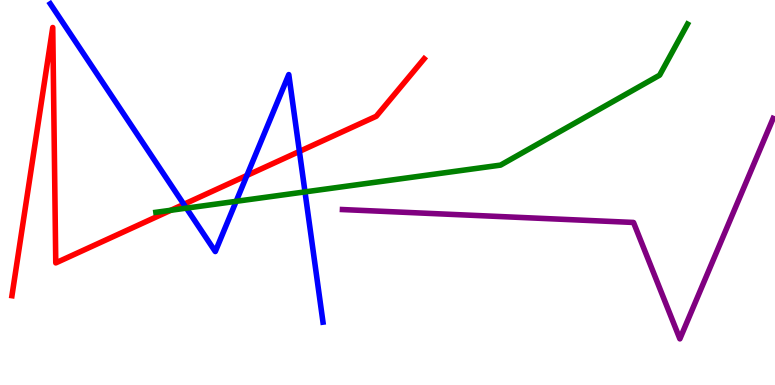[{'lines': ['blue', 'red'], 'intersections': [{'x': 2.37, 'y': 4.69}, {'x': 3.19, 'y': 5.44}, {'x': 3.86, 'y': 6.07}]}, {'lines': ['green', 'red'], 'intersections': [{'x': 2.2, 'y': 4.54}]}, {'lines': ['purple', 'red'], 'intersections': []}, {'lines': ['blue', 'green'], 'intersections': [{'x': 2.41, 'y': 4.59}, {'x': 3.05, 'y': 4.77}, {'x': 3.94, 'y': 5.02}]}, {'lines': ['blue', 'purple'], 'intersections': []}, {'lines': ['green', 'purple'], 'intersections': []}]